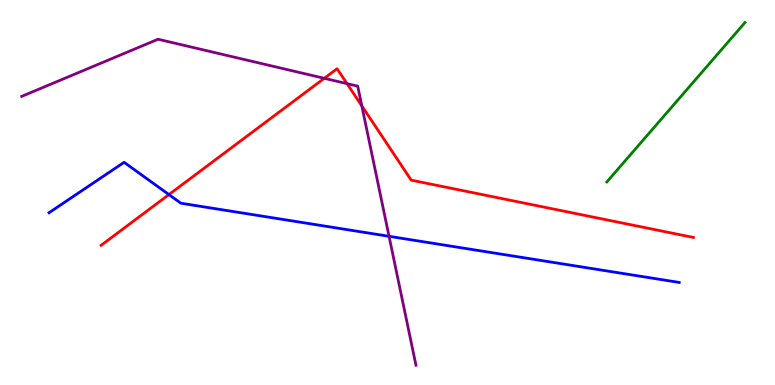[{'lines': ['blue', 'red'], 'intersections': [{'x': 2.18, 'y': 4.95}]}, {'lines': ['green', 'red'], 'intersections': []}, {'lines': ['purple', 'red'], 'intersections': [{'x': 4.18, 'y': 7.97}, {'x': 4.48, 'y': 7.83}, {'x': 4.67, 'y': 7.25}]}, {'lines': ['blue', 'green'], 'intersections': []}, {'lines': ['blue', 'purple'], 'intersections': [{'x': 5.02, 'y': 3.86}]}, {'lines': ['green', 'purple'], 'intersections': []}]